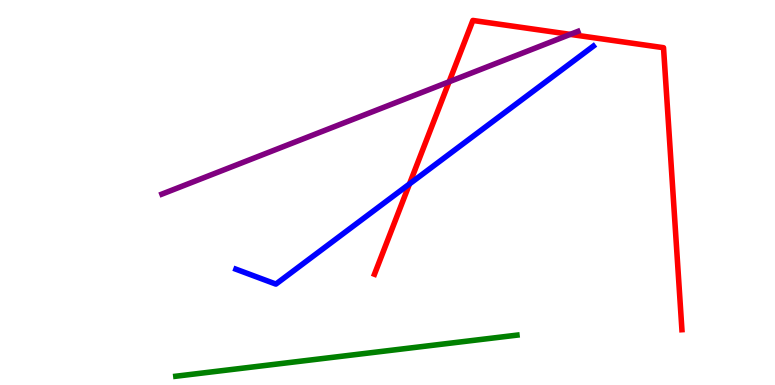[{'lines': ['blue', 'red'], 'intersections': [{'x': 5.28, 'y': 5.22}]}, {'lines': ['green', 'red'], 'intersections': []}, {'lines': ['purple', 'red'], 'intersections': [{'x': 5.79, 'y': 7.88}, {'x': 7.36, 'y': 9.11}]}, {'lines': ['blue', 'green'], 'intersections': []}, {'lines': ['blue', 'purple'], 'intersections': []}, {'lines': ['green', 'purple'], 'intersections': []}]